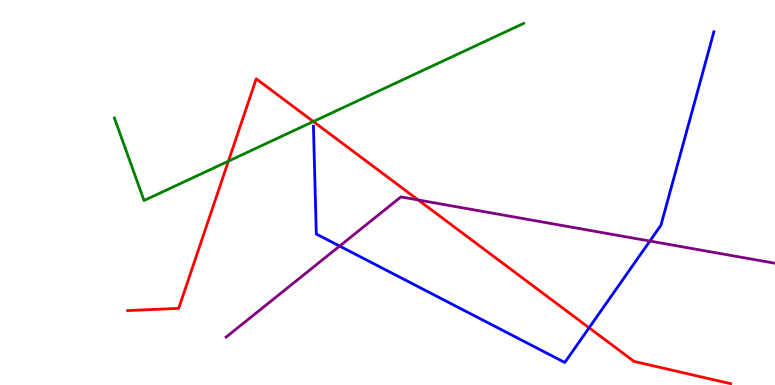[{'lines': ['blue', 'red'], 'intersections': [{'x': 7.6, 'y': 1.49}]}, {'lines': ['green', 'red'], 'intersections': [{'x': 2.95, 'y': 5.81}, {'x': 4.04, 'y': 6.84}]}, {'lines': ['purple', 'red'], 'intersections': [{'x': 5.4, 'y': 4.81}]}, {'lines': ['blue', 'green'], 'intersections': []}, {'lines': ['blue', 'purple'], 'intersections': [{'x': 4.38, 'y': 3.61}, {'x': 8.39, 'y': 3.74}]}, {'lines': ['green', 'purple'], 'intersections': []}]